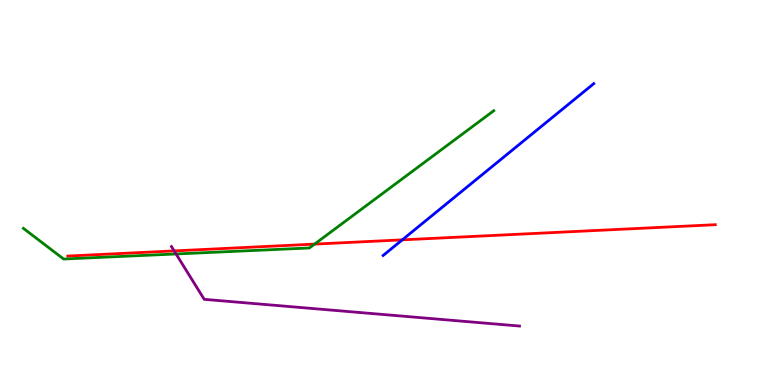[{'lines': ['blue', 'red'], 'intersections': [{'x': 5.19, 'y': 3.77}]}, {'lines': ['green', 'red'], 'intersections': [{'x': 4.06, 'y': 3.66}]}, {'lines': ['purple', 'red'], 'intersections': [{'x': 2.25, 'y': 3.48}]}, {'lines': ['blue', 'green'], 'intersections': []}, {'lines': ['blue', 'purple'], 'intersections': []}, {'lines': ['green', 'purple'], 'intersections': [{'x': 2.27, 'y': 3.4}]}]